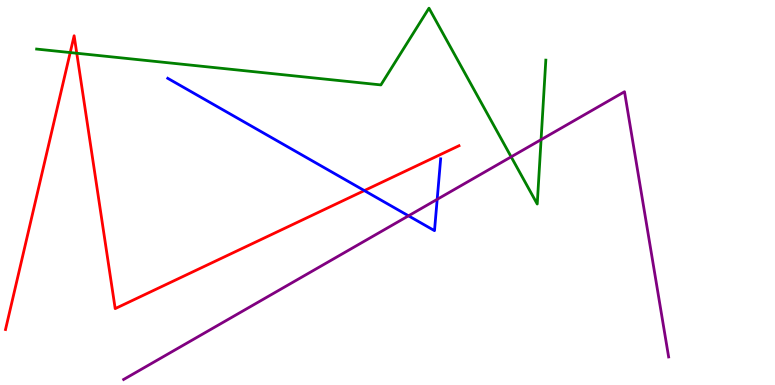[{'lines': ['blue', 'red'], 'intersections': [{'x': 4.7, 'y': 5.05}]}, {'lines': ['green', 'red'], 'intersections': [{'x': 0.906, 'y': 8.63}, {'x': 0.991, 'y': 8.62}]}, {'lines': ['purple', 'red'], 'intersections': []}, {'lines': ['blue', 'green'], 'intersections': []}, {'lines': ['blue', 'purple'], 'intersections': [{'x': 5.27, 'y': 4.39}, {'x': 5.64, 'y': 4.82}]}, {'lines': ['green', 'purple'], 'intersections': [{'x': 6.6, 'y': 5.93}, {'x': 6.98, 'y': 6.37}]}]